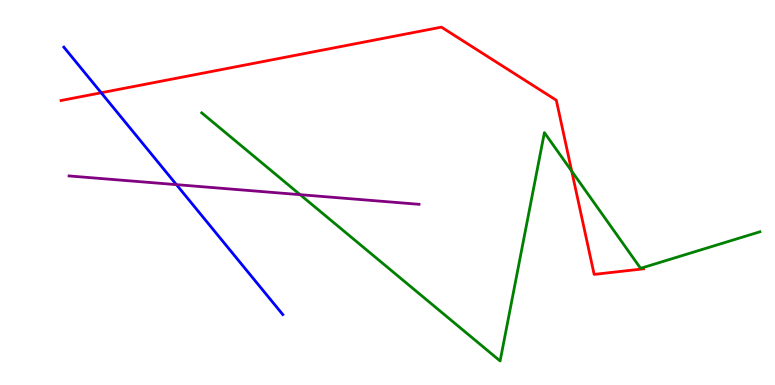[{'lines': ['blue', 'red'], 'intersections': [{'x': 1.31, 'y': 7.59}]}, {'lines': ['green', 'red'], 'intersections': [{'x': 7.38, 'y': 5.55}]}, {'lines': ['purple', 'red'], 'intersections': []}, {'lines': ['blue', 'green'], 'intersections': []}, {'lines': ['blue', 'purple'], 'intersections': [{'x': 2.28, 'y': 5.2}]}, {'lines': ['green', 'purple'], 'intersections': [{'x': 3.87, 'y': 4.94}]}]